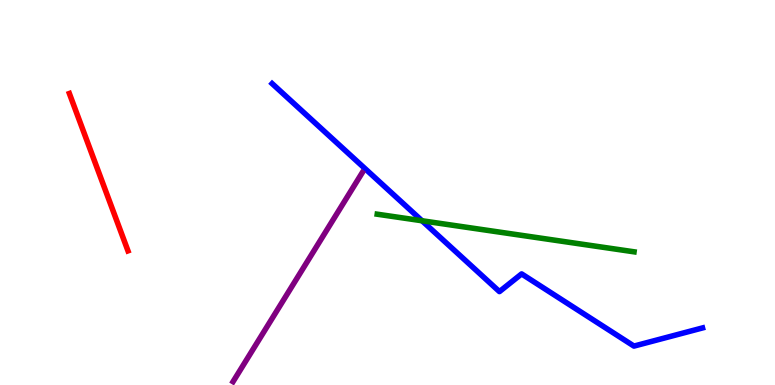[{'lines': ['blue', 'red'], 'intersections': []}, {'lines': ['green', 'red'], 'intersections': []}, {'lines': ['purple', 'red'], 'intersections': []}, {'lines': ['blue', 'green'], 'intersections': [{'x': 5.45, 'y': 4.27}]}, {'lines': ['blue', 'purple'], 'intersections': []}, {'lines': ['green', 'purple'], 'intersections': []}]